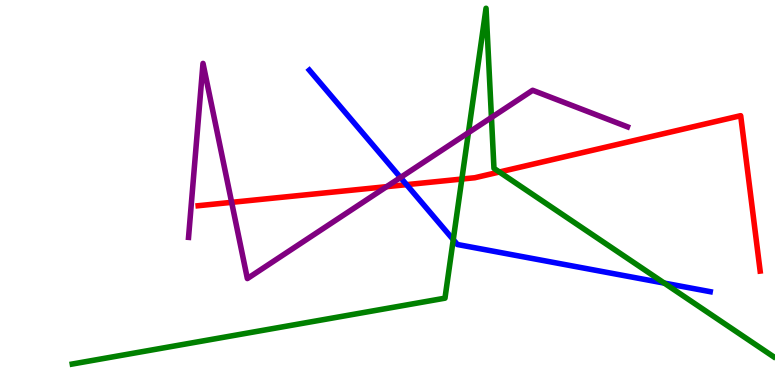[{'lines': ['blue', 'red'], 'intersections': [{'x': 5.25, 'y': 5.2}]}, {'lines': ['green', 'red'], 'intersections': [{'x': 5.96, 'y': 5.35}, {'x': 6.44, 'y': 5.53}]}, {'lines': ['purple', 'red'], 'intersections': [{'x': 2.99, 'y': 4.74}, {'x': 4.99, 'y': 5.15}]}, {'lines': ['blue', 'green'], 'intersections': [{'x': 5.85, 'y': 3.78}, {'x': 8.57, 'y': 2.65}]}, {'lines': ['blue', 'purple'], 'intersections': [{'x': 5.17, 'y': 5.39}]}, {'lines': ['green', 'purple'], 'intersections': [{'x': 6.04, 'y': 6.55}, {'x': 6.34, 'y': 6.95}]}]